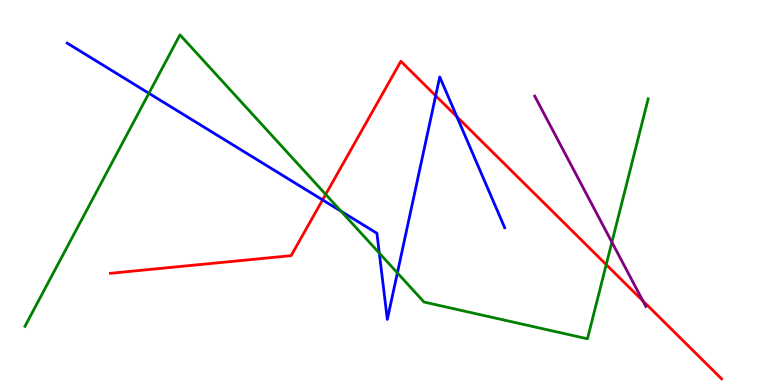[{'lines': ['blue', 'red'], 'intersections': [{'x': 4.16, 'y': 4.81}, {'x': 5.62, 'y': 7.51}, {'x': 5.9, 'y': 6.97}]}, {'lines': ['green', 'red'], 'intersections': [{'x': 4.2, 'y': 4.95}, {'x': 7.82, 'y': 3.13}]}, {'lines': ['purple', 'red'], 'intersections': [{'x': 8.3, 'y': 2.18}]}, {'lines': ['blue', 'green'], 'intersections': [{'x': 1.92, 'y': 7.58}, {'x': 4.4, 'y': 4.51}, {'x': 4.89, 'y': 3.43}, {'x': 5.13, 'y': 2.91}]}, {'lines': ['blue', 'purple'], 'intersections': []}, {'lines': ['green', 'purple'], 'intersections': [{'x': 7.9, 'y': 3.71}]}]